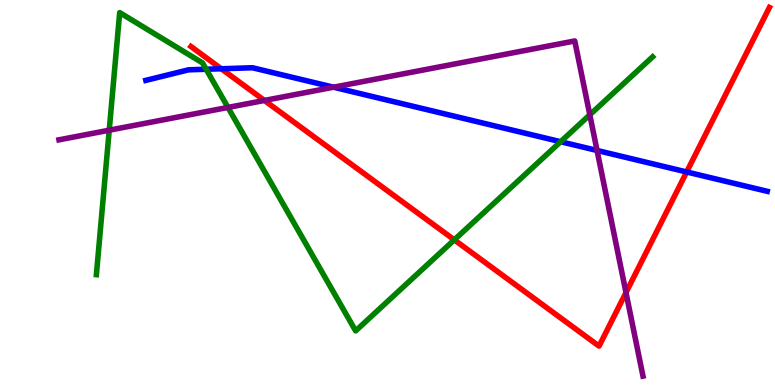[{'lines': ['blue', 'red'], 'intersections': [{'x': 2.86, 'y': 8.21}, {'x': 8.86, 'y': 5.53}]}, {'lines': ['green', 'red'], 'intersections': [{'x': 5.86, 'y': 3.77}]}, {'lines': ['purple', 'red'], 'intersections': [{'x': 3.41, 'y': 7.39}, {'x': 8.08, 'y': 2.4}]}, {'lines': ['blue', 'green'], 'intersections': [{'x': 2.66, 'y': 8.2}, {'x': 7.23, 'y': 6.32}]}, {'lines': ['blue', 'purple'], 'intersections': [{'x': 4.3, 'y': 7.73}, {'x': 7.7, 'y': 6.09}]}, {'lines': ['green', 'purple'], 'intersections': [{'x': 1.41, 'y': 6.62}, {'x': 2.94, 'y': 7.21}, {'x': 7.61, 'y': 7.02}]}]